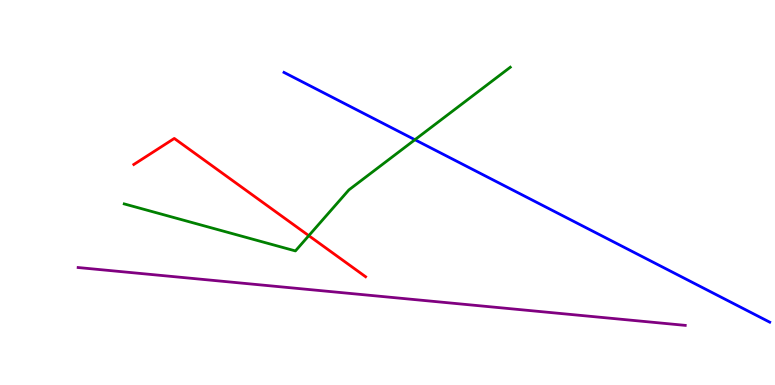[{'lines': ['blue', 'red'], 'intersections': []}, {'lines': ['green', 'red'], 'intersections': [{'x': 3.98, 'y': 3.88}]}, {'lines': ['purple', 'red'], 'intersections': []}, {'lines': ['blue', 'green'], 'intersections': [{'x': 5.35, 'y': 6.37}]}, {'lines': ['blue', 'purple'], 'intersections': []}, {'lines': ['green', 'purple'], 'intersections': []}]